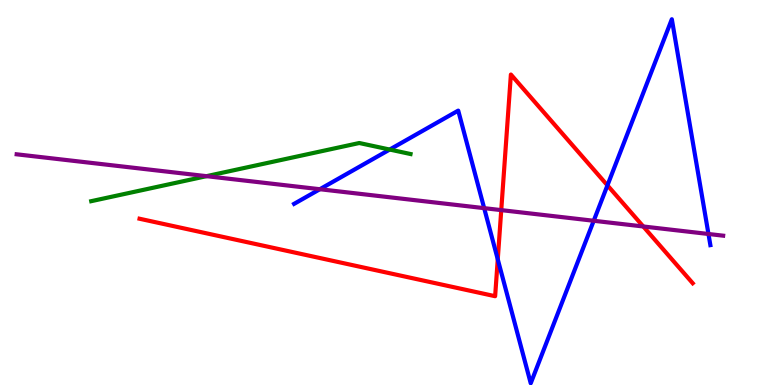[{'lines': ['blue', 'red'], 'intersections': [{'x': 6.42, 'y': 3.27}, {'x': 7.84, 'y': 5.19}]}, {'lines': ['green', 'red'], 'intersections': []}, {'lines': ['purple', 'red'], 'intersections': [{'x': 6.47, 'y': 4.54}, {'x': 8.3, 'y': 4.12}]}, {'lines': ['blue', 'green'], 'intersections': [{'x': 5.03, 'y': 6.12}]}, {'lines': ['blue', 'purple'], 'intersections': [{'x': 4.13, 'y': 5.09}, {'x': 6.25, 'y': 4.59}, {'x': 7.66, 'y': 4.27}, {'x': 9.14, 'y': 3.92}]}, {'lines': ['green', 'purple'], 'intersections': [{'x': 2.66, 'y': 5.42}]}]